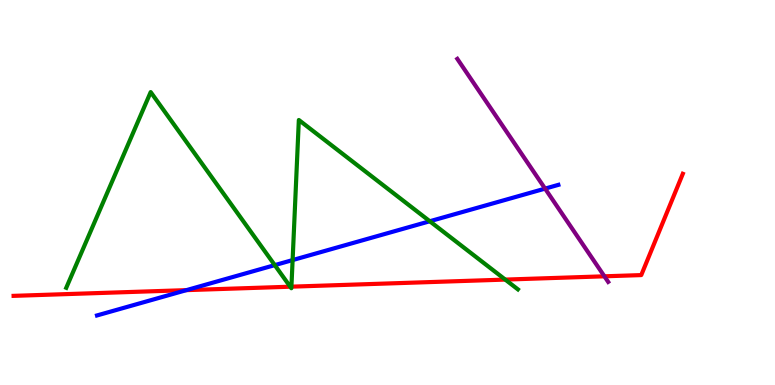[{'lines': ['blue', 'red'], 'intersections': [{'x': 2.41, 'y': 2.46}]}, {'lines': ['green', 'red'], 'intersections': [{'x': 3.75, 'y': 2.55}, {'x': 3.76, 'y': 2.55}, {'x': 6.52, 'y': 2.74}]}, {'lines': ['purple', 'red'], 'intersections': [{'x': 7.8, 'y': 2.82}]}, {'lines': ['blue', 'green'], 'intersections': [{'x': 3.55, 'y': 3.11}, {'x': 3.78, 'y': 3.24}, {'x': 5.55, 'y': 4.25}]}, {'lines': ['blue', 'purple'], 'intersections': [{'x': 7.03, 'y': 5.1}]}, {'lines': ['green', 'purple'], 'intersections': []}]